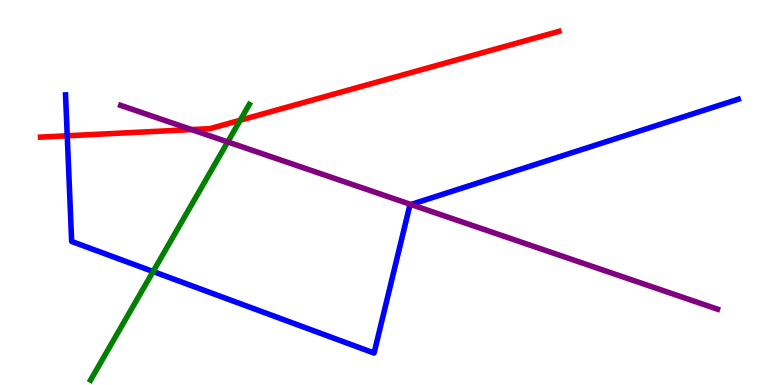[{'lines': ['blue', 'red'], 'intersections': [{'x': 0.868, 'y': 6.47}]}, {'lines': ['green', 'red'], 'intersections': [{'x': 3.1, 'y': 6.88}]}, {'lines': ['purple', 'red'], 'intersections': [{'x': 2.47, 'y': 6.63}]}, {'lines': ['blue', 'green'], 'intersections': [{'x': 1.98, 'y': 2.95}]}, {'lines': ['blue', 'purple'], 'intersections': [{'x': 5.3, 'y': 4.69}]}, {'lines': ['green', 'purple'], 'intersections': [{'x': 2.94, 'y': 6.31}]}]